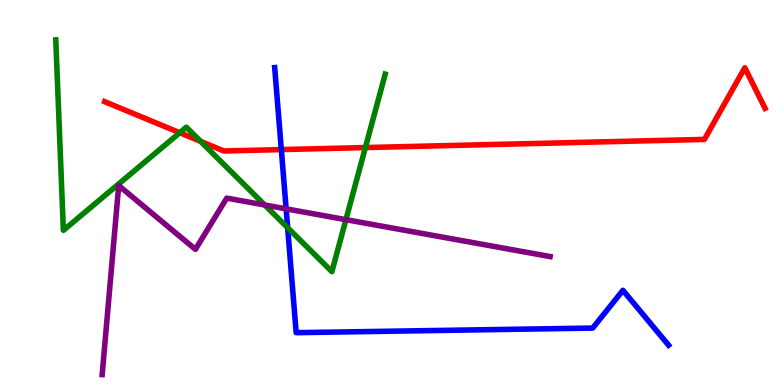[{'lines': ['blue', 'red'], 'intersections': [{'x': 3.63, 'y': 6.11}]}, {'lines': ['green', 'red'], 'intersections': [{'x': 2.32, 'y': 6.55}, {'x': 2.59, 'y': 6.33}, {'x': 4.71, 'y': 6.17}]}, {'lines': ['purple', 'red'], 'intersections': []}, {'lines': ['blue', 'green'], 'intersections': [{'x': 3.71, 'y': 4.08}]}, {'lines': ['blue', 'purple'], 'intersections': [{'x': 3.69, 'y': 4.58}]}, {'lines': ['green', 'purple'], 'intersections': [{'x': 3.42, 'y': 4.68}, {'x': 4.46, 'y': 4.29}]}]